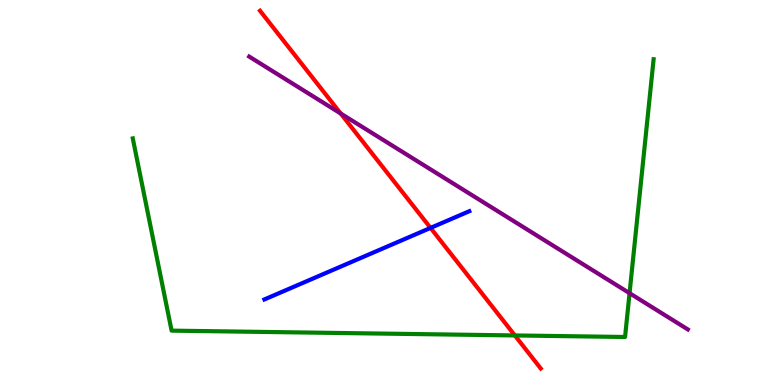[{'lines': ['blue', 'red'], 'intersections': [{'x': 5.56, 'y': 4.08}]}, {'lines': ['green', 'red'], 'intersections': [{'x': 6.64, 'y': 1.29}]}, {'lines': ['purple', 'red'], 'intersections': [{'x': 4.4, 'y': 7.05}]}, {'lines': ['blue', 'green'], 'intersections': []}, {'lines': ['blue', 'purple'], 'intersections': []}, {'lines': ['green', 'purple'], 'intersections': [{'x': 8.12, 'y': 2.38}]}]